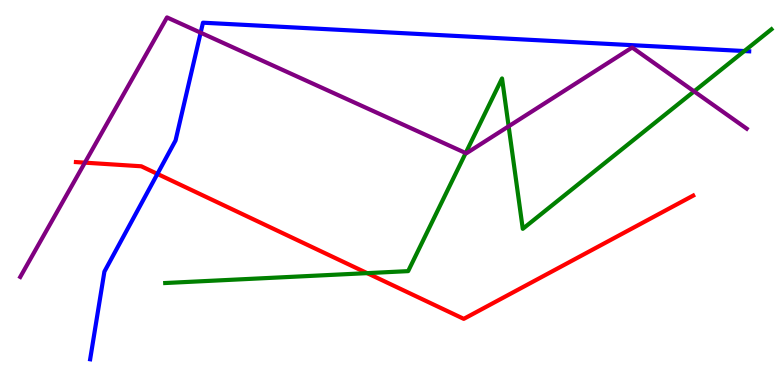[{'lines': ['blue', 'red'], 'intersections': [{'x': 2.03, 'y': 5.48}]}, {'lines': ['green', 'red'], 'intersections': [{'x': 4.74, 'y': 2.91}]}, {'lines': ['purple', 'red'], 'intersections': [{'x': 1.1, 'y': 5.78}]}, {'lines': ['blue', 'green'], 'intersections': [{'x': 9.6, 'y': 8.67}]}, {'lines': ['blue', 'purple'], 'intersections': [{'x': 2.59, 'y': 9.15}]}, {'lines': ['green', 'purple'], 'intersections': [{'x': 6.01, 'y': 6.03}, {'x': 6.56, 'y': 6.72}, {'x': 8.96, 'y': 7.63}]}]